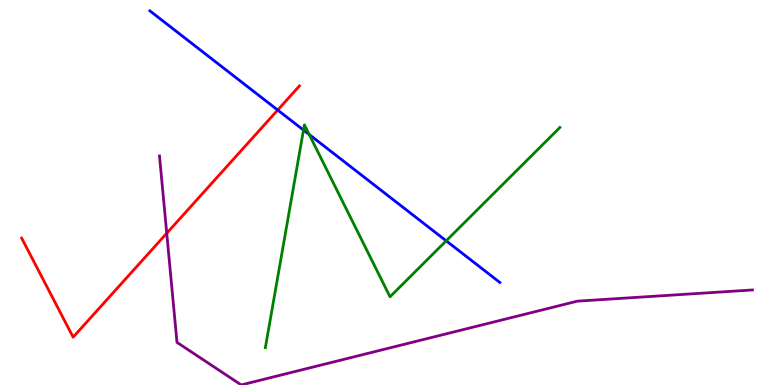[{'lines': ['blue', 'red'], 'intersections': [{'x': 3.58, 'y': 7.14}]}, {'lines': ['green', 'red'], 'intersections': []}, {'lines': ['purple', 'red'], 'intersections': [{'x': 2.15, 'y': 3.94}]}, {'lines': ['blue', 'green'], 'intersections': [{'x': 3.92, 'y': 6.62}, {'x': 3.99, 'y': 6.51}, {'x': 5.76, 'y': 3.75}]}, {'lines': ['blue', 'purple'], 'intersections': []}, {'lines': ['green', 'purple'], 'intersections': []}]